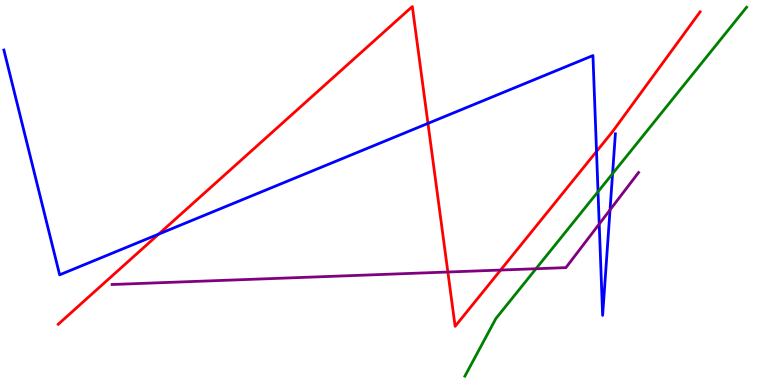[{'lines': ['blue', 'red'], 'intersections': [{'x': 2.05, 'y': 3.92}, {'x': 5.52, 'y': 6.79}, {'x': 7.7, 'y': 6.07}]}, {'lines': ['green', 'red'], 'intersections': []}, {'lines': ['purple', 'red'], 'intersections': [{'x': 5.78, 'y': 2.93}, {'x': 6.46, 'y': 2.99}]}, {'lines': ['blue', 'green'], 'intersections': [{'x': 7.72, 'y': 5.02}, {'x': 7.9, 'y': 5.49}]}, {'lines': ['blue', 'purple'], 'intersections': [{'x': 7.73, 'y': 4.18}, {'x': 7.87, 'y': 4.55}]}, {'lines': ['green', 'purple'], 'intersections': [{'x': 6.92, 'y': 3.02}]}]